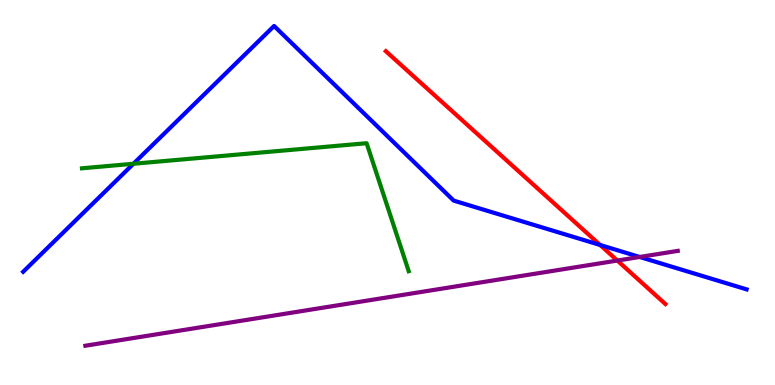[{'lines': ['blue', 'red'], 'intersections': [{'x': 7.74, 'y': 3.64}]}, {'lines': ['green', 'red'], 'intersections': []}, {'lines': ['purple', 'red'], 'intersections': [{'x': 7.97, 'y': 3.23}]}, {'lines': ['blue', 'green'], 'intersections': [{'x': 1.72, 'y': 5.75}]}, {'lines': ['blue', 'purple'], 'intersections': [{'x': 8.25, 'y': 3.33}]}, {'lines': ['green', 'purple'], 'intersections': []}]